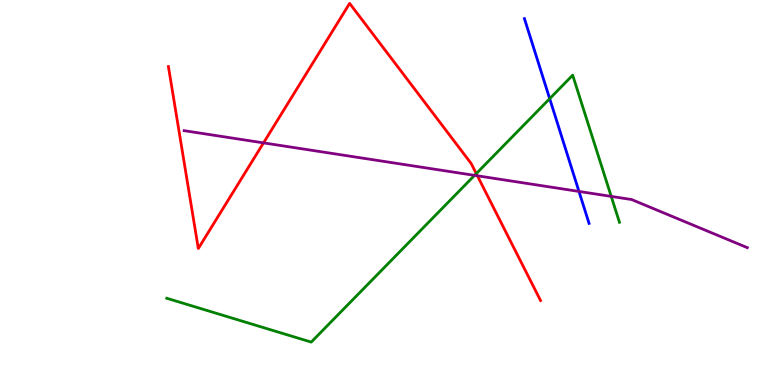[{'lines': ['blue', 'red'], 'intersections': []}, {'lines': ['green', 'red'], 'intersections': [{'x': 6.15, 'y': 5.49}]}, {'lines': ['purple', 'red'], 'intersections': [{'x': 3.4, 'y': 6.29}, {'x': 6.16, 'y': 5.43}]}, {'lines': ['blue', 'green'], 'intersections': [{'x': 7.09, 'y': 7.44}]}, {'lines': ['blue', 'purple'], 'intersections': [{'x': 7.47, 'y': 5.03}]}, {'lines': ['green', 'purple'], 'intersections': [{'x': 6.12, 'y': 5.45}, {'x': 7.89, 'y': 4.9}]}]